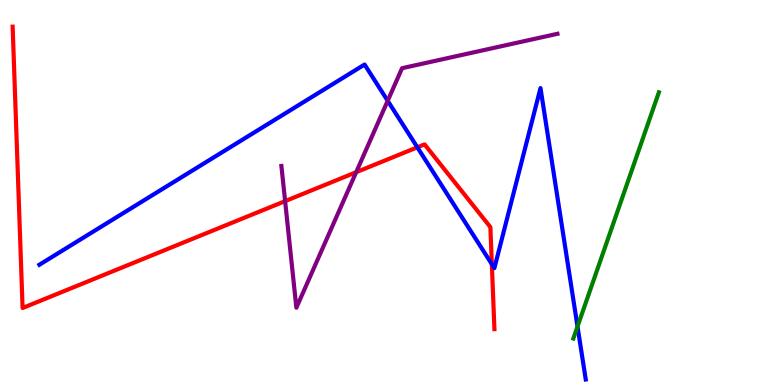[{'lines': ['blue', 'red'], 'intersections': [{'x': 5.39, 'y': 6.17}, {'x': 6.35, 'y': 3.14}]}, {'lines': ['green', 'red'], 'intersections': []}, {'lines': ['purple', 'red'], 'intersections': [{'x': 3.68, 'y': 4.78}, {'x': 4.6, 'y': 5.53}]}, {'lines': ['blue', 'green'], 'intersections': [{'x': 7.45, 'y': 1.52}]}, {'lines': ['blue', 'purple'], 'intersections': [{'x': 5.0, 'y': 7.38}]}, {'lines': ['green', 'purple'], 'intersections': []}]